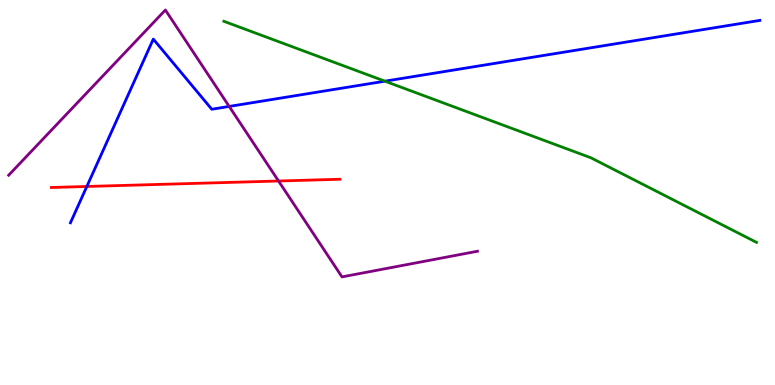[{'lines': ['blue', 'red'], 'intersections': [{'x': 1.12, 'y': 5.16}]}, {'lines': ['green', 'red'], 'intersections': []}, {'lines': ['purple', 'red'], 'intersections': [{'x': 3.59, 'y': 5.3}]}, {'lines': ['blue', 'green'], 'intersections': [{'x': 4.97, 'y': 7.89}]}, {'lines': ['blue', 'purple'], 'intersections': [{'x': 2.96, 'y': 7.24}]}, {'lines': ['green', 'purple'], 'intersections': []}]